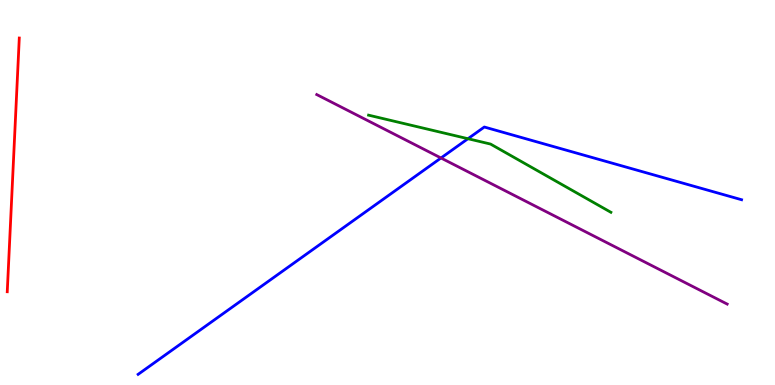[{'lines': ['blue', 'red'], 'intersections': []}, {'lines': ['green', 'red'], 'intersections': []}, {'lines': ['purple', 'red'], 'intersections': []}, {'lines': ['blue', 'green'], 'intersections': [{'x': 6.04, 'y': 6.4}]}, {'lines': ['blue', 'purple'], 'intersections': [{'x': 5.69, 'y': 5.9}]}, {'lines': ['green', 'purple'], 'intersections': []}]